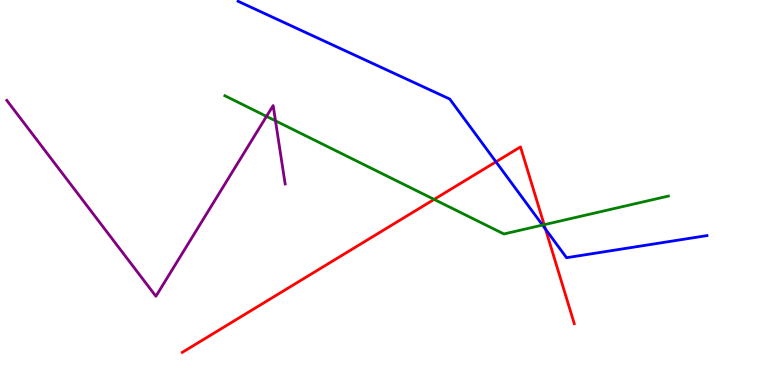[{'lines': ['blue', 'red'], 'intersections': [{'x': 6.4, 'y': 5.8}, {'x': 7.04, 'y': 4.05}]}, {'lines': ['green', 'red'], 'intersections': [{'x': 5.6, 'y': 4.82}, {'x': 7.02, 'y': 4.16}]}, {'lines': ['purple', 'red'], 'intersections': []}, {'lines': ['blue', 'green'], 'intersections': [{'x': 7.0, 'y': 4.15}]}, {'lines': ['blue', 'purple'], 'intersections': []}, {'lines': ['green', 'purple'], 'intersections': [{'x': 3.44, 'y': 6.98}, {'x': 3.55, 'y': 6.86}]}]